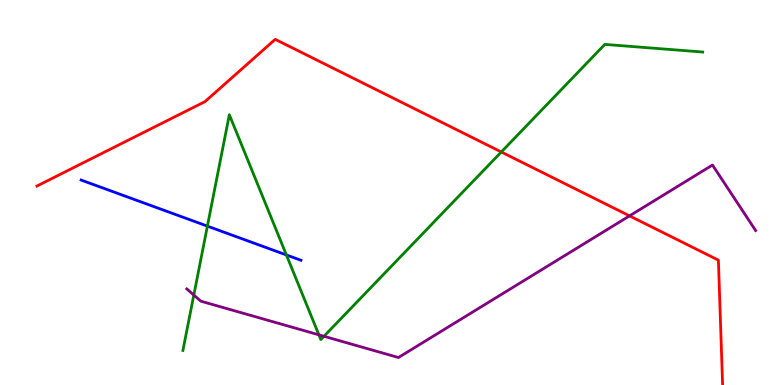[{'lines': ['blue', 'red'], 'intersections': []}, {'lines': ['green', 'red'], 'intersections': [{'x': 6.47, 'y': 6.05}]}, {'lines': ['purple', 'red'], 'intersections': [{'x': 8.12, 'y': 4.39}]}, {'lines': ['blue', 'green'], 'intersections': [{'x': 2.68, 'y': 4.13}, {'x': 3.7, 'y': 3.38}]}, {'lines': ['blue', 'purple'], 'intersections': []}, {'lines': ['green', 'purple'], 'intersections': [{'x': 2.5, 'y': 2.34}, {'x': 4.11, 'y': 1.3}, {'x': 4.18, 'y': 1.27}]}]